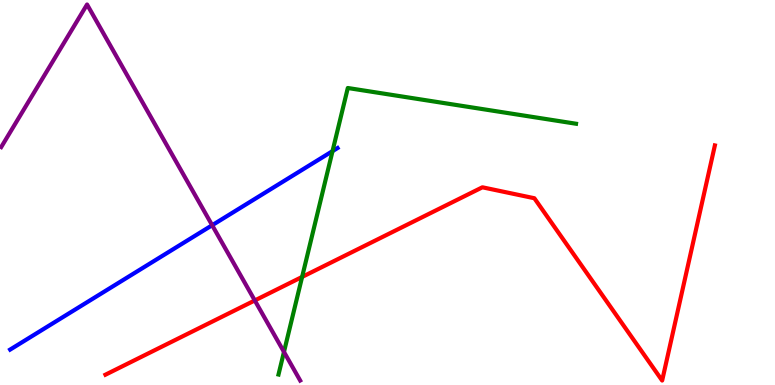[{'lines': ['blue', 'red'], 'intersections': []}, {'lines': ['green', 'red'], 'intersections': [{'x': 3.9, 'y': 2.81}]}, {'lines': ['purple', 'red'], 'intersections': [{'x': 3.29, 'y': 2.2}]}, {'lines': ['blue', 'green'], 'intersections': [{'x': 4.29, 'y': 6.07}]}, {'lines': ['blue', 'purple'], 'intersections': [{'x': 2.74, 'y': 4.15}]}, {'lines': ['green', 'purple'], 'intersections': [{'x': 3.66, 'y': 0.859}]}]